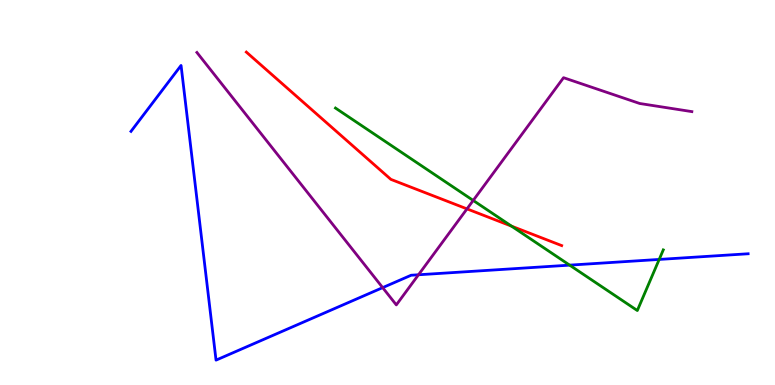[{'lines': ['blue', 'red'], 'intersections': []}, {'lines': ['green', 'red'], 'intersections': [{'x': 6.6, 'y': 4.13}]}, {'lines': ['purple', 'red'], 'intersections': [{'x': 6.03, 'y': 4.57}]}, {'lines': ['blue', 'green'], 'intersections': [{'x': 7.35, 'y': 3.11}, {'x': 8.51, 'y': 3.26}]}, {'lines': ['blue', 'purple'], 'intersections': [{'x': 4.94, 'y': 2.53}, {'x': 5.4, 'y': 2.86}]}, {'lines': ['green', 'purple'], 'intersections': [{'x': 6.11, 'y': 4.79}]}]